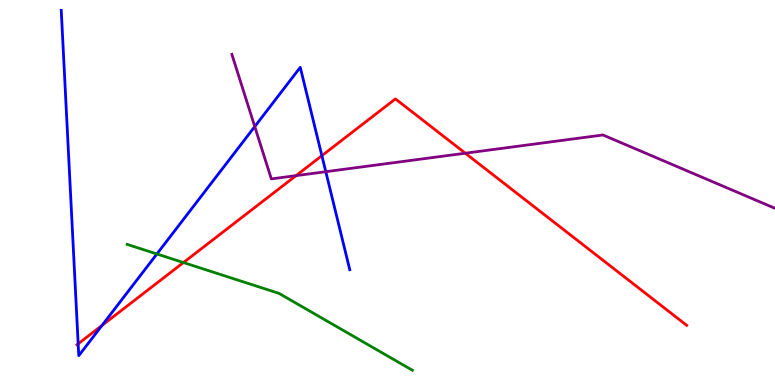[{'lines': ['blue', 'red'], 'intersections': [{'x': 1.01, 'y': 1.07}, {'x': 1.32, 'y': 1.55}, {'x': 4.15, 'y': 5.96}]}, {'lines': ['green', 'red'], 'intersections': [{'x': 2.37, 'y': 3.18}]}, {'lines': ['purple', 'red'], 'intersections': [{'x': 3.82, 'y': 5.44}, {'x': 6.0, 'y': 6.02}]}, {'lines': ['blue', 'green'], 'intersections': [{'x': 2.02, 'y': 3.4}]}, {'lines': ['blue', 'purple'], 'intersections': [{'x': 3.29, 'y': 6.71}, {'x': 4.2, 'y': 5.54}]}, {'lines': ['green', 'purple'], 'intersections': []}]